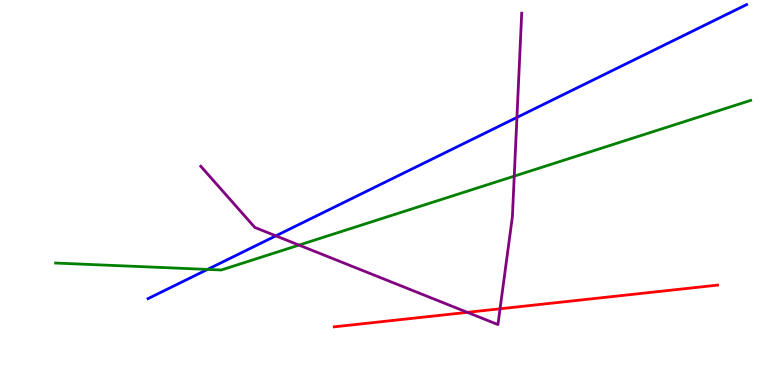[{'lines': ['blue', 'red'], 'intersections': []}, {'lines': ['green', 'red'], 'intersections': []}, {'lines': ['purple', 'red'], 'intersections': [{'x': 6.03, 'y': 1.89}, {'x': 6.45, 'y': 1.98}]}, {'lines': ['blue', 'green'], 'intersections': [{'x': 2.68, 'y': 3.0}]}, {'lines': ['blue', 'purple'], 'intersections': [{'x': 3.56, 'y': 3.87}, {'x': 6.67, 'y': 6.95}]}, {'lines': ['green', 'purple'], 'intersections': [{'x': 3.86, 'y': 3.63}, {'x': 6.64, 'y': 5.42}]}]